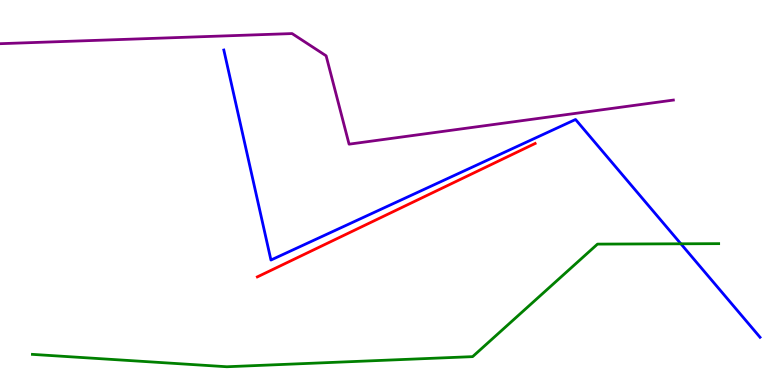[{'lines': ['blue', 'red'], 'intersections': []}, {'lines': ['green', 'red'], 'intersections': []}, {'lines': ['purple', 'red'], 'intersections': []}, {'lines': ['blue', 'green'], 'intersections': [{'x': 8.79, 'y': 3.67}]}, {'lines': ['blue', 'purple'], 'intersections': []}, {'lines': ['green', 'purple'], 'intersections': []}]